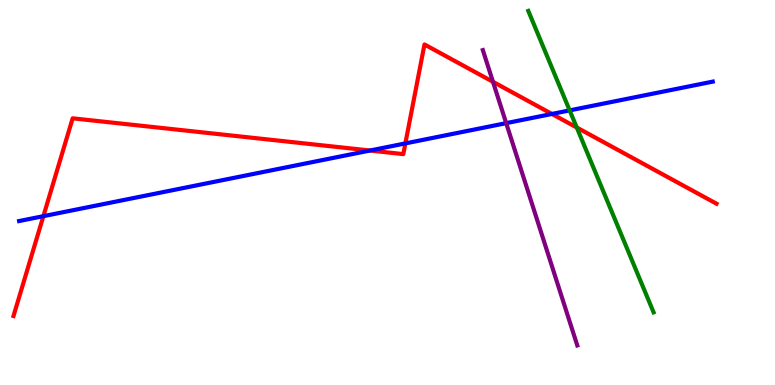[{'lines': ['blue', 'red'], 'intersections': [{'x': 0.56, 'y': 4.39}, {'x': 4.77, 'y': 6.09}, {'x': 5.23, 'y': 6.28}, {'x': 7.12, 'y': 7.04}]}, {'lines': ['green', 'red'], 'intersections': [{'x': 7.44, 'y': 6.69}]}, {'lines': ['purple', 'red'], 'intersections': [{'x': 6.36, 'y': 7.88}]}, {'lines': ['blue', 'green'], 'intersections': [{'x': 7.35, 'y': 7.13}]}, {'lines': ['blue', 'purple'], 'intersections': [{'x': 6.53, 'y': 6.8}]}, {'lines': ['green', 'purple'], 'intersections': []}]